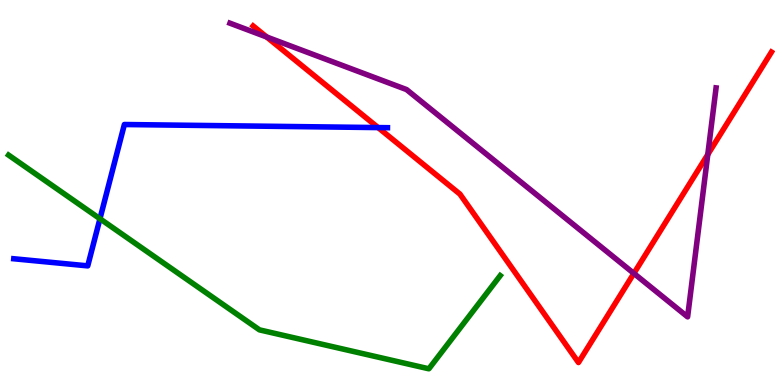[{'lines': ['blue', 'red'], 'intersections': [{'x': 4.88, 'y': 6.69}]}, {'lines': ['green', 'red'], 'intersections': []}, {'lines': ['purple', 'red'], 'intersections': [{'x': 3.44, 'y': 9.04}, {'x': 8.18, 'y': 2.9}, {'x': 9.13, 'y': 5.99}]}, {'lines': ['blue', 'green'], 'intersections': [{'x': 1.29, 'y': 4.32}]}, {'lines': ['blue', 'purple'], 'intersections': []}, {'lines': ['green', 'purple'], 'intersections': []}]